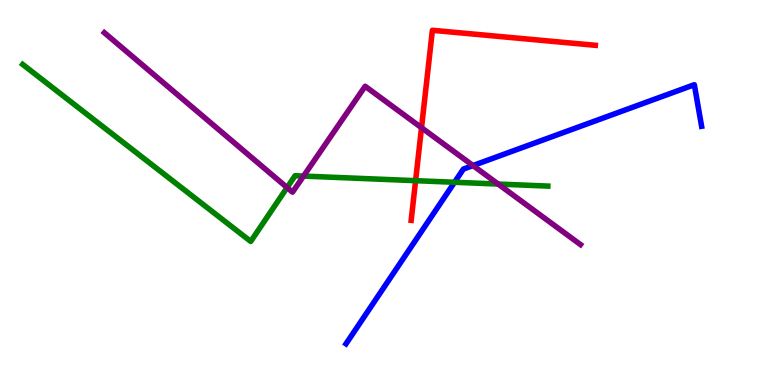[{'lines': ['blue', 'red'], 'intersections': []}, {'lines': ['green', 'red'], 'intersections': [{'x': 5.36, 'y': 5.31}]}, {'lines': ['purple', 'red'], 'intersections': [{'x': 5.44, 'y': 6.68}]}, {'lines': ['blue', 'green'], 'intersections': [{'x': 5.86, 'y': 5.27}]}, {'lines': ['blue', 'purple'], 'intersections': [{'x': 6.1, 'y': 5.7}]}, {'lines': ['green', 'purple'], 'intersections': [{'x': 3.7, 'y': 5.13}, {'x': 3.92, 'y': 5.43}, {'x': 6.43, 'y': 5.22}]}]